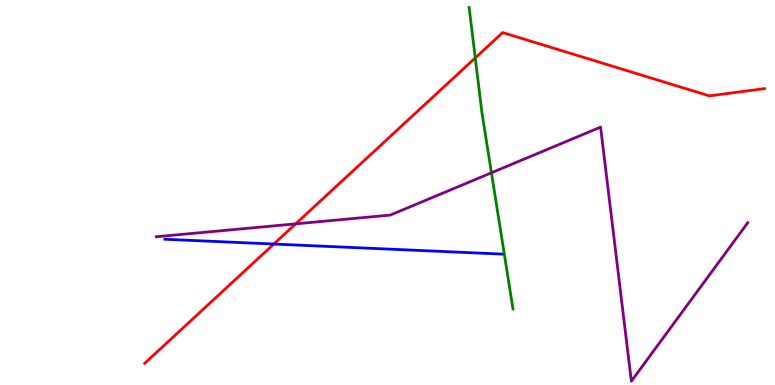[{'lines': ['blue', 'red'], 'intersections': [{'x': 3.53, 'y': 3.66}]}, {'lines': ['green', 'red'], 'intersections': [{'x': 6.13, 'y': 8.5}]}, {'lines': ['purple', 'red'], 'intersections': [{'x': 3.82, 'y': 4.19}]}, {'lines': ['blue', 'green'], 'intersections': []}, {'lines': ['blue', 'purple'], 'intersections': []}, {'lines': ['green', 'purple'], 'intersections': [{'x': 6.34, 'y': 5.51}]}]